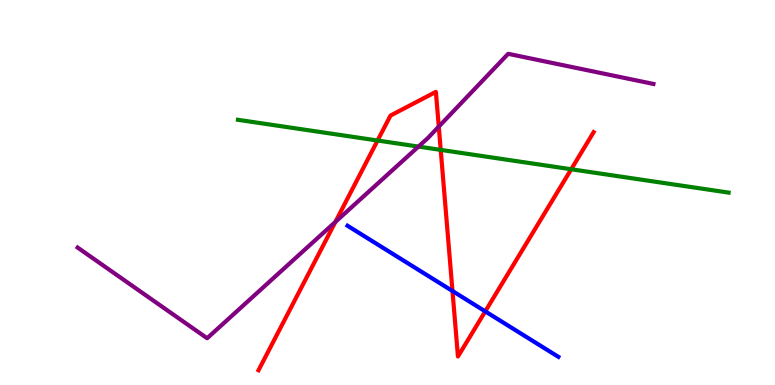[{'lines': ['blue', 'red'], 'intersections': [{'x': 5.84, 'y': 2.44}, {'x': 6.26, 'y': 1.91}]}, {'lines': ['green', 'red'], 'intersections': [{'x': 4.87, 'y': 6.35}, {'x': 5.69, 'y': 6.11}, {'x': 7.37, 'y': 5.6}]}, {'lines': ['purple', 'red'], 'intersections': [{'x': 4.33, 'y': 4.24}, {'x': 5.66, 'y': 6.71}]}, {'lines': ['blue', 'green'], 'intersections': []}, {'lines': ['blue', 'purple'], 'intersections': []}, {'lines': ['green', 'purple'], 'intersections': [{'x': 5.4, 'y': 6.19}]}]